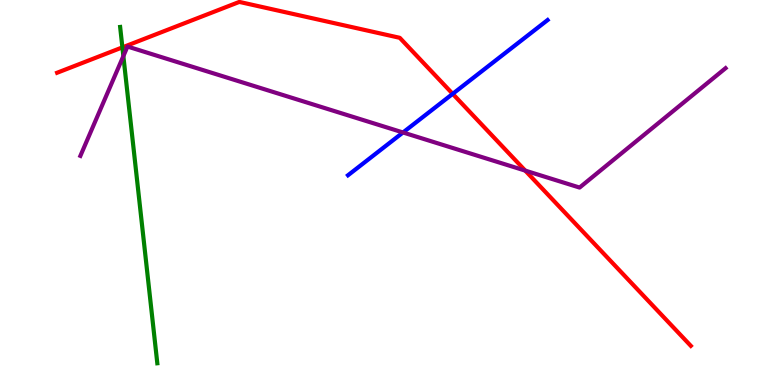[{'lines': ['blue', 'red'], 'intersections': [{'x': 5.84, 'y': 7.56}]}, {'lines': ['green', 'red'], 'intersections': [{'x': 1.58, 'y': 8.77}]}, {'lines': ['purple', 'red'], 'intersections': [{'x': 6.78, 'y': 5.57}]}, {'lines': ['blue', 'green'], 'intersections': []}, {'lines': ['blue', 'purple'], 'intersections': [{'x': 5.2, 'y': 6.56}]}, {'lines': ['green', 'purple'], 'intersections': [{'x': 1.59, 'y': 8.54}]}]